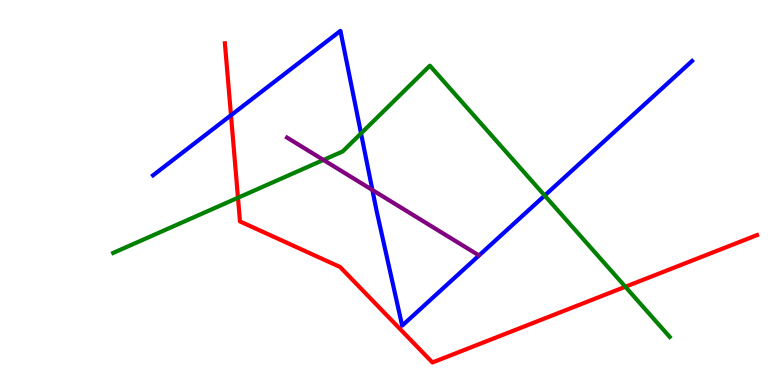[{'lines': ['blue', 'red'], 'intersections': [{'x': 2.98, 'y': 7.01}]}, {'lines': ['green', 'red'], 'intersections': [{'x': 3.07, 'y': 4.86}, {'x': 8.07, 'y': 2.55}]}, {'lines': ['purple', 'red'], 'intersections': []}, {'lines': ['blue', 'green'], 'intersections': [{'x': 4.66, 'y': 6.53}, {'x': 7.03, 'y': 4.92}]}, {'lines': ['blue', 'purple'], 'intersections': [{'x': 4.81, 'y': 5.06}]}, {'lines': ['green', 'purple'], 'intersections': [{'x': 4.17, 'y': 5.85}]}]